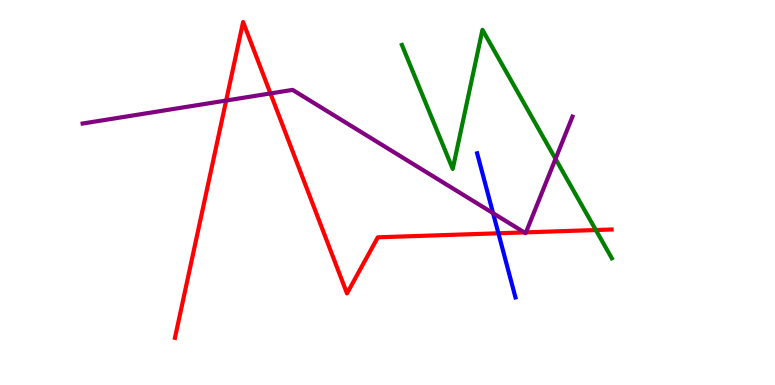[{'lines': ['blue', 'red'], 'intersections': [{'x': 6.43, 'y': 3.94}]}, {'lines': ['green', 'red'], 'intersections': [{'x': 7.69, 'y': 4.03}]}, {'lines': ['purple', 'red'], 'intersections': [{'x': 2.92, 'y': 7.39}, {'x': 3.49, 'y': 7.57}, {'x': 6.77, 'y': 3.96}, {'x': 6.79, 'y': 3.96}]}, {'lines': ['blue', 'green'], 'intersections': []}, {'lines': ['blue', 'purple'], 'intersections': [{'x': 6.36, 'y': 4.46}]}, {'lines': ['green', 'purple'], 'intersections': [{'x': 7.17, 'y': 5.87}]}]